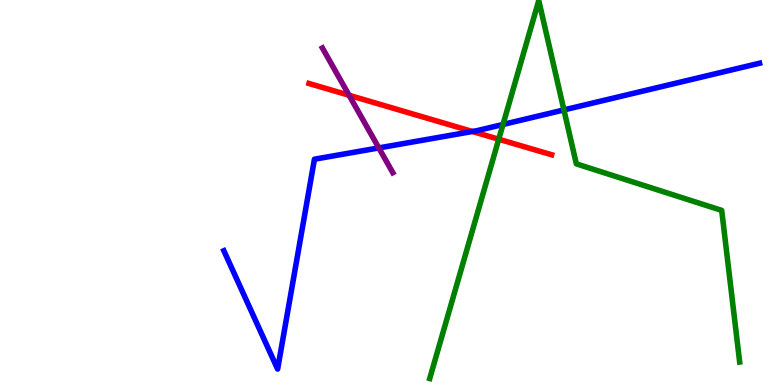[{'lines': ['blue', 'red'], 'intersections': [{'x': 6.1, 'y': 6.58}]}, {'lines': ['green', 'red'], 'intersections': [{'x': 6.44, 'y': 6.38}]}, {'lines': ['purple', 'red'], 'intersections': [{'x': 4.5, 'y': 7.53}]}, {'lines': ['blue', 'green'], 'intersections': [{'x': 6.49, 'y': 6.77}, {'x': 7.28, 'y': 7.14}]}, {'lines': ['blue', 'purple'], 'intersections': [{'x': 4.89, 'y': 6.16}]}, {'lines': ['green', 'purple'], 'intersections': []}]